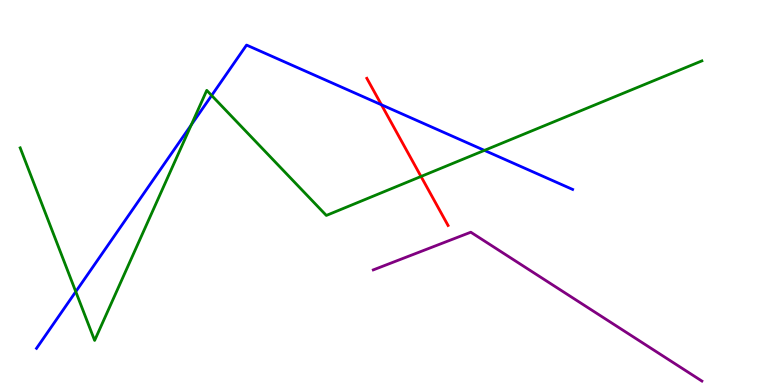[{'lines': ['blue', 'red'], 'intersections': [{'x': 4.92, 'y': 7.28}]}, {'lines': ['green', 'red'], 'intersections': [{'x': 5.43, 'y': 5.42}]}, {'lines': ['purple', 'red'], 'intersections': []}, {'lines': ['blue', 'green'], 'intersections': [{'x': 0.978, 'y': 2.42}, {'x': 2.47, 'y': 6.76}, {'x': 2.73, 'y': 7.52}, {'x': 6.25, 'y': 6.09}]}, {'lines': ['blue', 'purple'], 'intersections': []}, {'lines': ['green', 'purple'], 'intersections': []}]